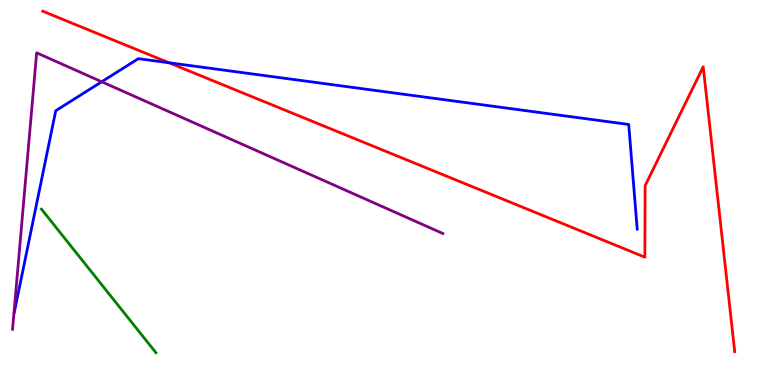[{'lines': ['blue', 'red'], 'intersections': [{'x': 2.18, 'y': 8.37}]}, {'lines': ['green', 'red'], 'intersections': []}, {'lines': ['purple', 'red'], 'intersections': []}, {'lines': ['blue', 'green'], 'intersections': []}, {'lines': ['blue', 'purple'], 'intersections': [{'x': 1.31, 'y': 7.88}]}, {'lines': ['green', 'purple'], 'intersections': []}]